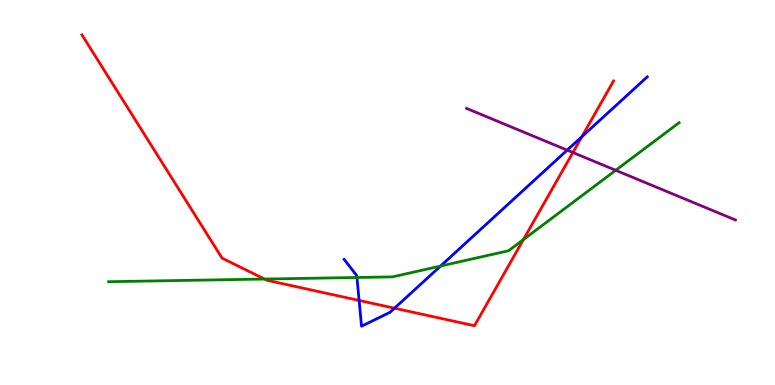[{'lines': ['blue', 'red'], 'intersections': [{'x': 4.63, 'y': 2.2}, {'x': 5.09, 'y': 1.99}, {'x': 7.51, 'y': 6.45}]}, {'lines': ['green', 'red'], 'intersections': [{'x': 3.41, 'y': 2.75}, {'x': 6.75, 'y': 3.78}]}, {'lines': ['purple', 'red'], 'intersections': [{'x': 7.39, 'y': 6.04}]}, {'lines': ['blue', 'green'], 'intersections': [{'x': 4.61, 'y': 2.79}, {'x': 5.68, 'y': 3.09}]}, {'lines': ['blue', 'purple'], 'intersections': [{'x': 7.32, 'y': 6.1}]}, {'lines': ['green', 'purple'], 'intersections': [{'x': 7.94, 'y': 5.58}]}]